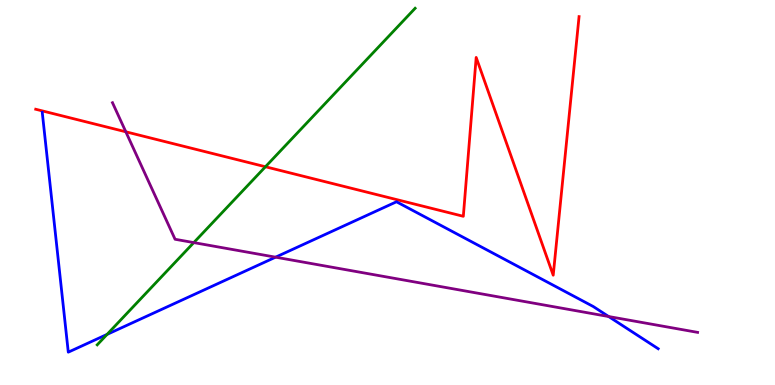[{'lines': ['blue', 'red'], 'intersections': []}, {'lines': ['green', 'red'], 'intersections': [{'x': 3.43, 'y': 5.67}]}, {'lines': ['purple', 'red'], 'intersections': [{'x': 1.62, 'y': 6.58}]}, {'lines': ['blue', 'green'], 'intersections': [{'x': 1.38, 'y': 1.31}]}, {'lines': ['blue', 'purple'], 'intersections': [{'x': 3.56, 'y': 3.32}, {'x': 7.85, 'y': 1.78}]}, {'lines': ['green', 'purple'], 'intersections': [{'x': 2.5, 'y': 3.7}]}]